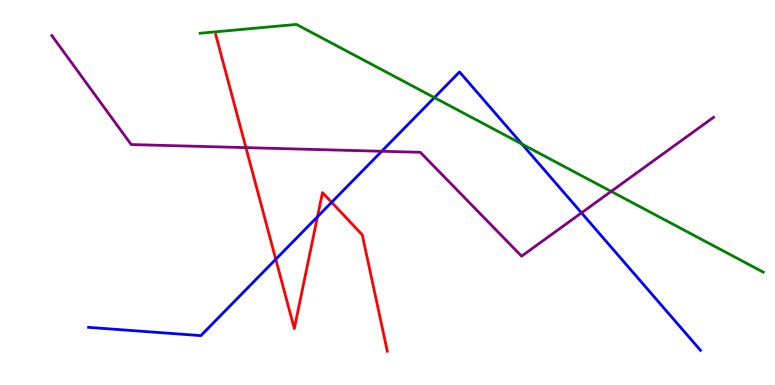[{'lines': ['blue', 'red'], 'intersections': [{'x': 3.56, 'y': 3.27}, {'x': 4.1, 'y': 4.37}, {'x': 4.28, 'y': 4.75}]}, {'lines': ['green', 'red'], 'intersections': []}, {'lines': ['purple', 'red'], 'intersections': [{'x': 3.17, 'y': 6.17}]}, {'lines': ['blue', 'green'], 'intersections': [{'x': 5.6, 'y': 7.46}, {'x': 6.74, 'y': 6.26}]}, {'lines': ['blue', 'purple'], 'intersections': [{'x': 4.93, 'y': 6.07}, {'x': 7.5, 'y': 4.47}]}, {'lines': ['green', 'purple'], 'intersections': [{'x': 7.89, 'y': 5.03}]}]